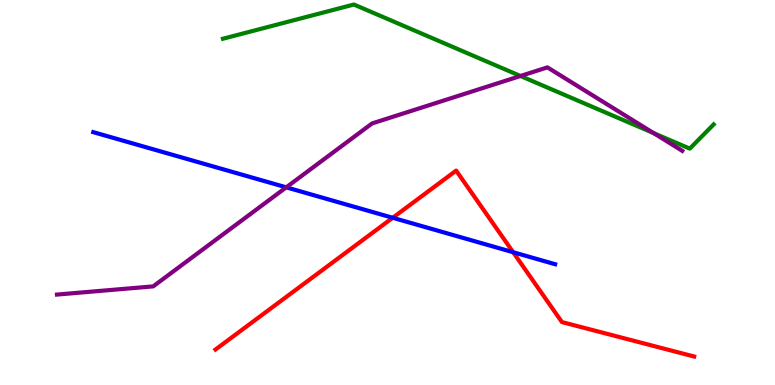[{'lines': ['blue', 'red'], 'intersections': [{'x': 5.07, 'y': 4.34}, {'x': 6.62, 'y': 3.45}]}, {'lines': ['green', 'red'], 'intersections': []}, {'lines': ['purple', 'red'], 'intersections': []}, {'lines': ['blue', 'green'], 'intersections': []}, {'lines': ['blue', 'purple'], 'intersections': [{'x': 3.69, 'y': 5.13}]}, {'lines': ['green', 'purple'], 'intersections': [{'x': 6.72, 'y': 8.03}, {'x': 8.43, 'y': 6.54}]}]